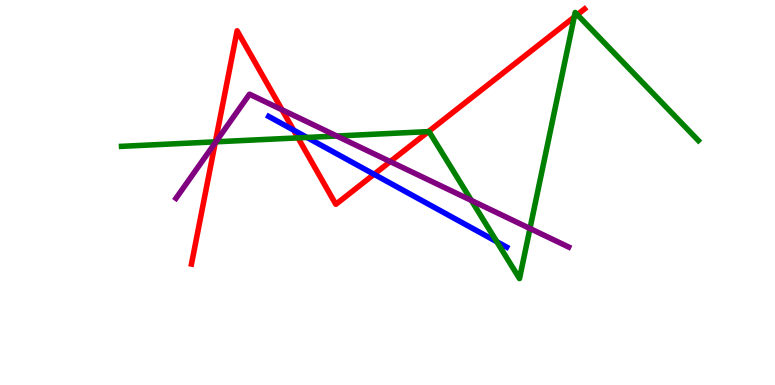[{'lines': ['blue', 'red'], 'intersections': [{'x': 3.79, 'y': 6.62}, {'x': 4.83, 'y': 5.47}]}, {'lines': ['green', 'red'], 'intersections': [{'x': 2.78, 'y': 6.32}, {'x': 3.85, 'y': 6.42}, {'x': 5.53, 'y': 6.58}, {'x': 7.41, 'y': 9.56}, {'x': 7.45, 'y': 9.62}]}, {'lines': ['purple', 'red'], 'intersections': [{'x': 2.78, 'y': 6.29}, {'x': 3.64, 'y': 7.15}, {'x': 5.04, 'y': 5.8}]}, {'lines': ['blue', 'green'], 'intersections': [{'x': 3.96, 'y': 6.43}, {'x': 6.41, 'y': 3.72}]}, {'lines': ['blue', 'purple'], 'intersections': []}, {'lines': ['green', 'purple'], 'intersections': [{'x': 2.79, 'y': 6.32}, {'x': 4.35, 'y': 6.47}, {'x': 6.08, 'y': 4.79}, {'x': 6.84, 'y': 4.06}]}]